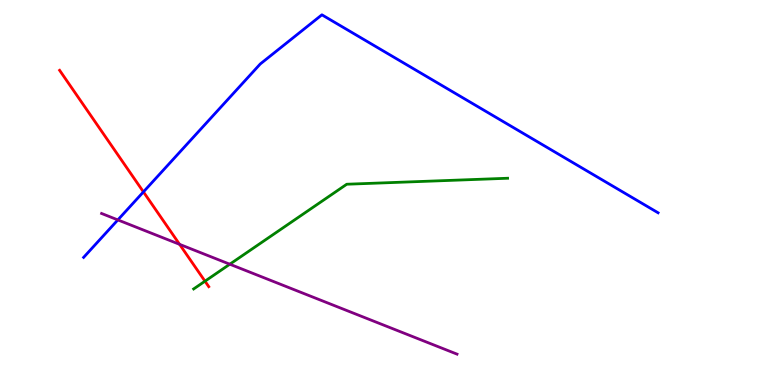[{'lines': ['blue', 'red'], 'intersections': [{'x': 1.85, 'y': 5.02}]}, {'lines': ['green', 'red'], 'intersections': [{'x': 2.65, 'y': 2.7}]}, {'lines': ['purple', 'red'], 'intersections': [{'x': 2.32, 'y': 3.65}]}, {'lines': ['blue', 'green'], 'intersections': []}, {'lines': ['blue', 'purple'], 'intersections': [{'x': 1.52, 'y': 4.29}]}, {'lines': ['green', 'purple'], 'intersections': [{'x': 2.97, 'y': 3.14}]}]